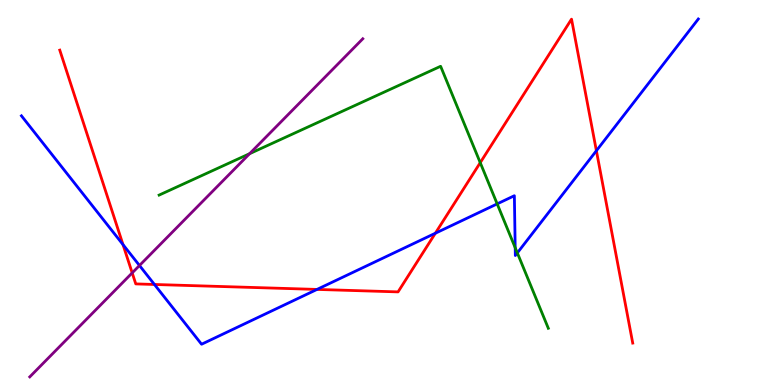[{'lines': ['blue', 'red'], 'intersections': [{'x': 1.59, 'y': 3.65}, {'x': 1.99, 'y': 2.61}, {'x': 4.09, 'y': 2.48}, {'x': 5.62, 'y': 3.94}, {'x': 7.7, 'y': 6.08}]}, {'lines': ['green', 'red'], 'intersections': [{'x': 6.2, 'y': 5.77}]}, {'lines': ['purple', 'red'], 'intersections': [{'x': 1.71, 'y': 2.91}]}, {'lines': ['blue', 'green'], 'intersections': [{'x': 6.42, 'y': 4.7}, {'x': 6.65, 'y': 3.57}, {'x': 6.68, 'y': 3.43}]}, {'lines': ['blue', 'purple'], 'intersections': [{'x': 1.8, 'y': 3.1}]}, {'lines': ['green', 'purple'], 'intersections': [{'x': 3.22, 'y': 6.01}]}]